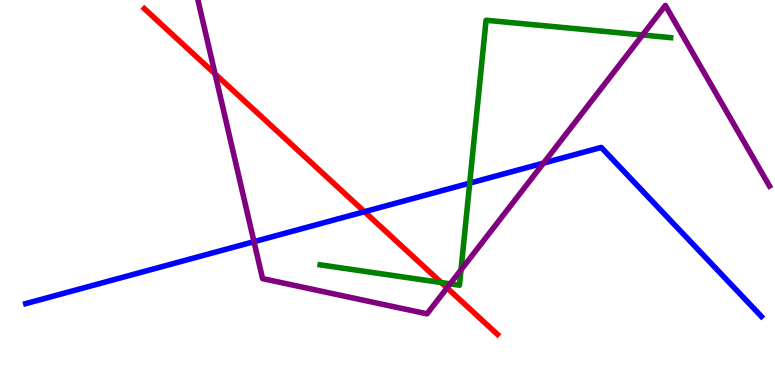[{'lines': ['blue', 'red'], 'intersections': [{'x': 4.7, 'y': 4.5}]}, {'lines': ['green', 'red'], 'intersections': [{'x': 5.69, 'y': 2.66}]}, {'lines': ['purple', 'red'], 'intersections': [{'x': 2.77, 'y': 8.08}, {'x': 5.77, 'y': 2.52}]}, {'lines': ['blue', 'green'], 'intersections': [{'x': 6.06, 'y': 5.24}]}, {'lines': ['blue', 'purple'], 'intersections': [{'x': 3.28, 'y': 3.72}, {'x': 7.01, 'y': 5.76}]}, {'lines': ['green', 'purple'], 'intersections': [{'x': 5.81, 'y': 2.63}, {'x': 5.95, 'y': 2.99}, {'x': 8.29, 'y': 9.09}]}]